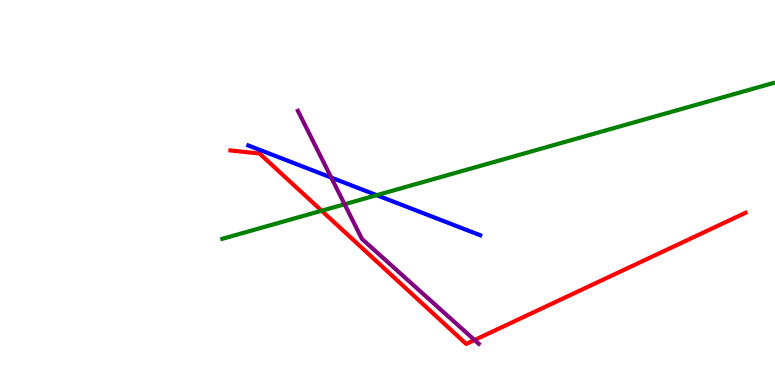[{'lines': ['blue', 'red'], 'intersections': []}, {'lines': ['green', 'red'], 'intersections': [{'x': 4.15, 'y': 4.53}]}, {'lines': ['purple', 'red'], 'intersections': [{'x': 6.12, 'y': 1.17}]}, {'lines': ['blue', 'green'], 'intersections': [{'x': 4.86, 'y': 4.93}]}, {'lines': ['blue', 'purple'], 'intersections': [{'x': 4.27, 'y': 5.39}]}, {'lines': ['green', 'purple'], 'intersections': [{'x': 4.45, 'y': 4.69}]}]